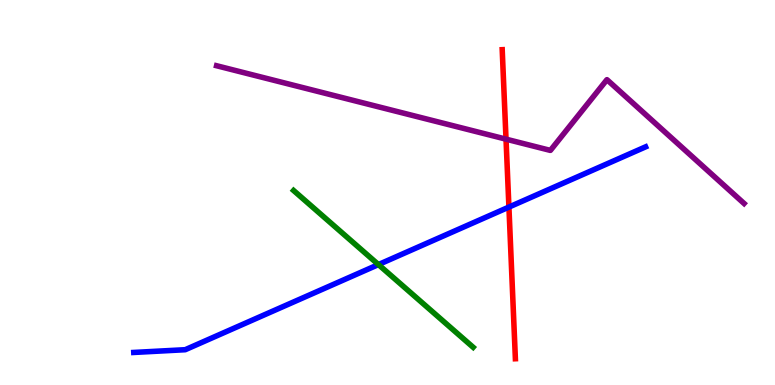[{'lines': ['blue', 'red'], 'intersections': [{'x': 6.57, 'y': 4.62}]}, {'lines': ['green', 'red'], 'intersections': []}, {'lines': ['purple', 'red'], 'intersections': [{'x': 6.53, 'y': 6.39}]}, {'lines': ['blue', 'green'], 'intersections': [{'x': 4.88, 'y': 3.13}]}, {'lines': ['blue', 'purple'], 'intersections': []}, {'lines': ['green', 'purple'], 'intersections': []}]